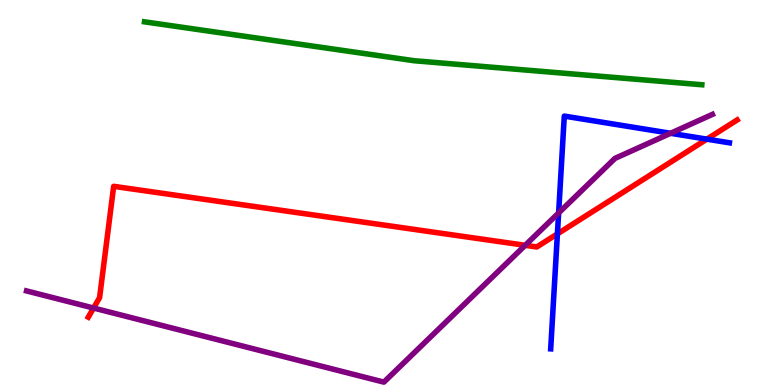[{'lines': ['blue', 'red'], 'intersections': [{'x': 7.19, 'y': 3.93}, {'x': 9.12, 'y': 6.39}]}, {'lines': ['green', 'red'], 'intersections': []}, {'lines': ['purple', 'red'], 'intersections': [{'x': 1.21, 'y': 2.0}, {'x': 6.78, 'y': 3.63}]}, {'lines': ['blue', 'green'], 'intersections': []}, {'lines': ['blue', 'purple'], 'intersections': [{'x': 7.21, 'y': 4.47}, {'x': 8.65, 'y': 6.54}]}, {'lines': ['green', 'purple'], 'intersections': []}]